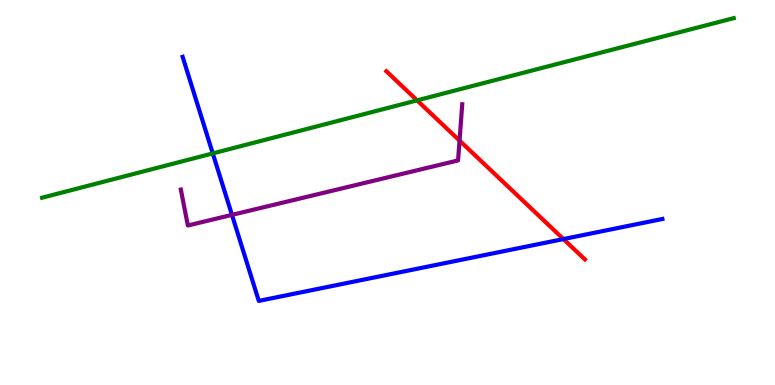[{'lines': ['blue', 'red'], 'intersections': [{'x': 7.27, 'y': 3.79}]}, {'lines': ['green', 'red'], 'intersections': [{'x': 5.38, 'y': 7.39}]}, {'lines': ['purple', 'red'], 'intersections': [{'x': 5.93, 'y': 6.35}]}, {'lines': ['blue', 'green'], 'intersections': [{'x': 2.75, 'y': 6.02}]}, {'lines': ['blue', 'purple'], 'intersections': [{'x': 2.99, 'y': 4.42}]}, {'lines': ['green', 'purple'], 'intersections': []}]